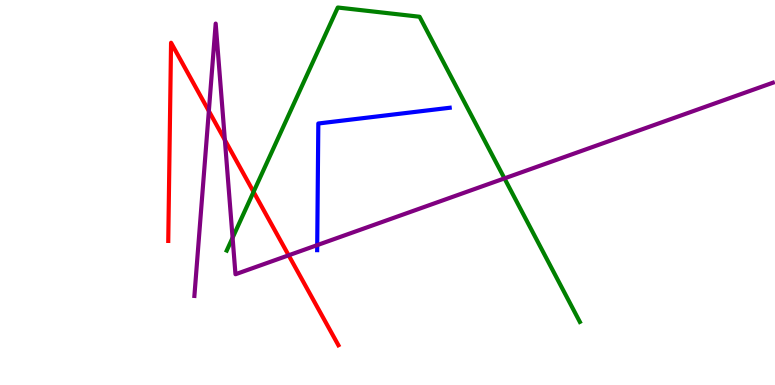[{'lines': ['blue', 'red'], 'intersections': []}, {'lines': ['green', 'red'], 'intersections': [{'x': 3.27, 'y': 5.02}]}, {'lines': ['purple', 'red'], 'intersections': [{'x': 2.69, 'y': 7.12}, {'x': 2.9, 'y': 6.36}, {'x': 3.72, 'y': 3.37}]}, {'lines': ['blue', 'green'], 'intersections': []}, {'lines': ['blue', 'purple'], 'intersections': [{'x': 4.09, 'y': 3.63}]}, {'lines': ['green', 'purple'], 'intersections': [{'x': 3.0, 'y': 3.82}, {'x': 6.51, 'y': 5.37}]}]